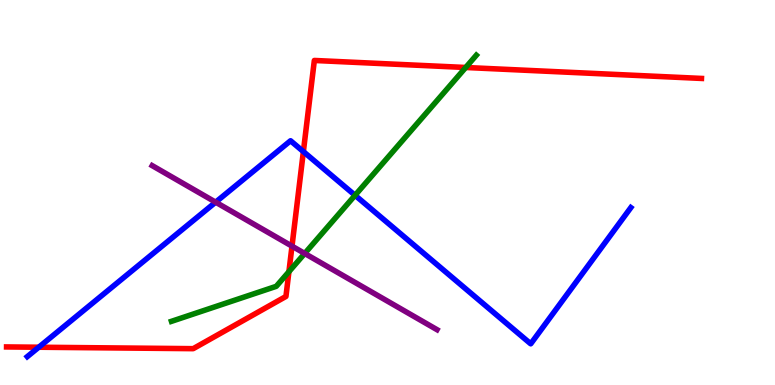[{'lines': ['blue', 'red'], 'intersections': [{'x': 0.5, 'y': 0.981}, {'x': 3.91, 'y': 6.06}]}, {'lines': ['green', 'red'], 'intersections': [{'x': 3.73, 'y': 2.94}, {'x': 6.01, 'y': 8.25}]}, {'lines': ['purple', 'red'], 'intersections': [{'x': 3.77, 'y': 3.61}]}, {'lines': ['blue', 'green'], 'intersections': [{'x': 4.58, 'y': 4.93}]}, {'lines': ['blue', 'purple'], 'intersections': [{'x': 2.78, 'y': 4.75}]}, {'lines': ['green', 'purple'], 'intersections': [{'x': 3.93, 'y': 3.42}]}]